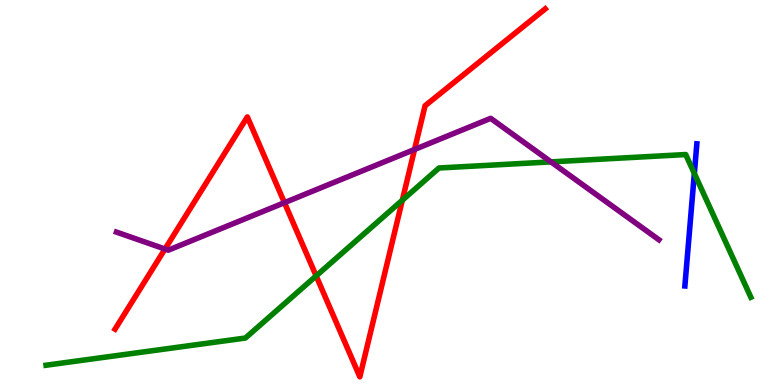[{'lines': ['blue', 'red'], 'intersections': []}, {'lines': ['green', 'red'], 'intersections': [{'x': 4.08, 'y': 2.83}, {'x': 5.19, 'y': 4.8}]}, {'lines': ['purple', 'red'], 'intersections': [{'x': 2.13, 'y': 3.53}, {'x': 3.67, 'y': 4.74}, {'x': 5.35, 'y': 6.12}]}, {'lines': ['blue', 'green'], 'intersections': [{'x': 8.96, 'y': 5.49}]}, {'lines': ['blue', 'purple'], 'intersections': []}, {'lines': ['green', 'purple'], 'intersections': [{'x': 7.11, 'y': 5.8}]}]